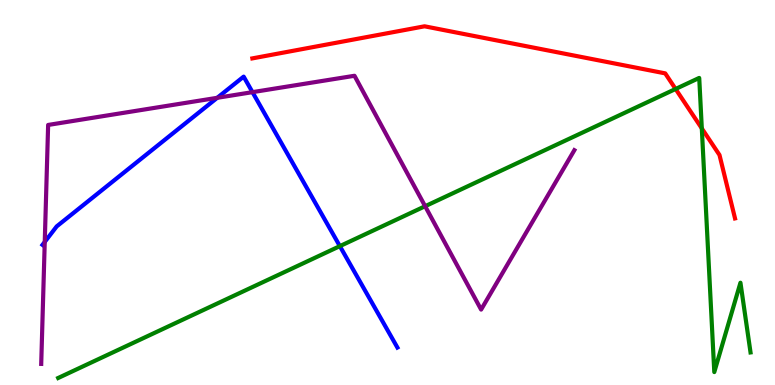[{'lines': ['blue', 'red'], 'intersections': []}, {'lines': ['green', 'red'], 'intersections': [{'x': 8.72, 'y': 7.69}, {'x': 9.06, 'y': 6.66}]}, {'lines': ['purple', 'red'], 'intersections': []}, {'lines': ['blue', 'green'], 'intersections': [{'x': 4.39, 'y': 3.61}]}, {'lines': ['blue', 'purple'], 'intersections': [{'x': 0.577, 'y': 3.72}, {'x': 2.8, 'y': 7.46}, {'x': 3.26, 'y': 7.61}]}, {'lines': ['green', 'purple'], 'intersections': [{'x': 5.49, 'y': 4.64}]}]